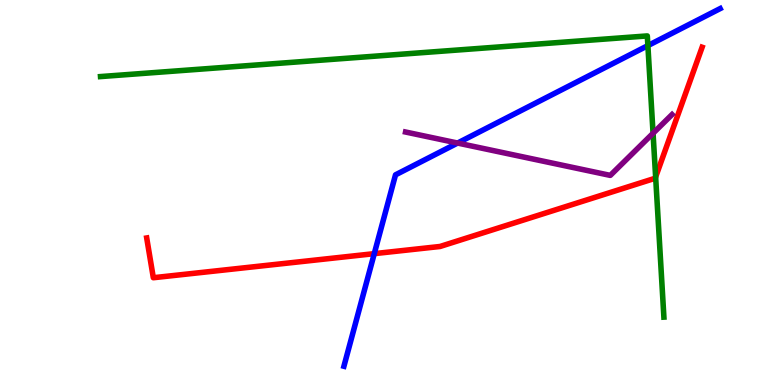[{'lines': ['blue', 'red'], 'intersections': [{'x': 4.83, 'y': 3.41}]}, {'lines': ['green', 'red'], 'intersections': [{'x': 8.46, 'y': 5.4}]}, {'lines': ['purple', 'red'], 'intersections': []}, {'lines': ['blue', 'green'], 'intersections': [{'x': 8.36, 'y': 8.82}]}, {'lines': ['blue', 'purple'], 'intersections': [{'x': 5.9, 'y': 6.28}]}, {'lines': ['green', 'purple'], 'intersections': [{'x': 8.43, 'y': 6.54}]}]